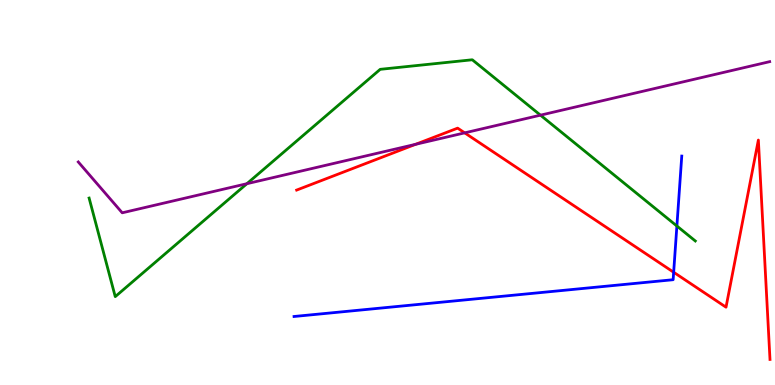[{'lines': ['blue', 'red'], 'intersections': [{'x': 8.69, 'y': 2.93}]}, {'lines': ['green', 'red'], 'intersections': []}, {'lines': ['purple', 'red'], 'intersections': [{'x': 5.36, 'y': 6.25}, {'x': 6.0, 'y': 6.55}]}, {'lines': ['blue', 'green'], 'intersections': [{'x': 8.73, 'y': 4.13}]}, {'lines': ['blue', 'purple'], 'intersections': []}, {'lines': ['green', 'purple'], 'intersections': [{'x': 3.19, 'y': 5.23}, {'x': 6.97, 'y': 7.01}]}]